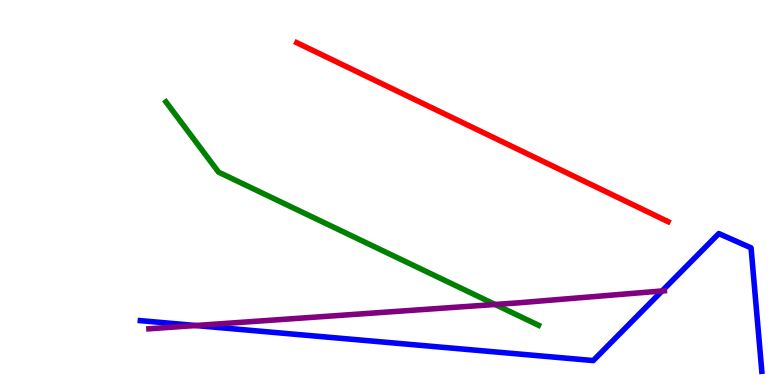[{'lines': ['blue', 'red'], 'intersections': []}, {'lines': ['green', 'red'], 'intersections': []}, {'lines': ['purple', 'red'], 'intersections': []}, {'lines': ['blue', 'green'], 'intersections': []}, {'lines': ['blue', 'purple'], 'intersections': [{'x': 2.53, 'y': 1.54}, {'x': 8.54, 'y': 2.44}]}, {'lines': ['green', 'purple'], 'intersections': [{'x': 6.39, 'y': 2.09}]}]